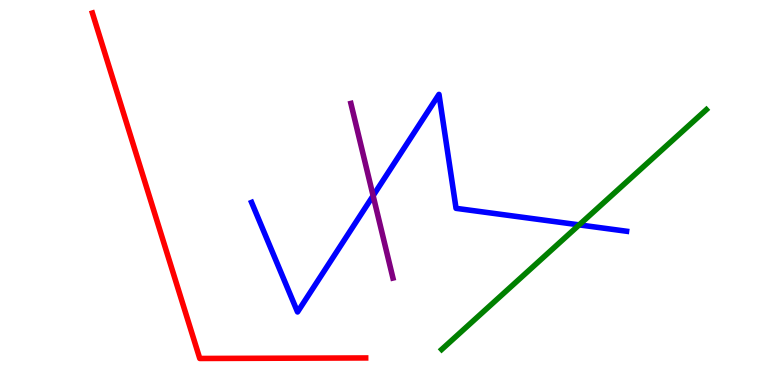[{'lines': ['blue', 'red'], 'intersections': []}, {'lines': ['green', 'red'], 'intersections': []}, {'lines': ['purple', 'red'], 'intersections': []}, {'lines': ['blue', 'green'], 'intersections': [{'x': 7.47, 'y': 4.16}]}, {'lines': ['blue', 'purple'], 'intersections': [{'x': 4.81, 'y': 4.92}]}, {'lines': ['green', 'purple'], 'intersections': []}]